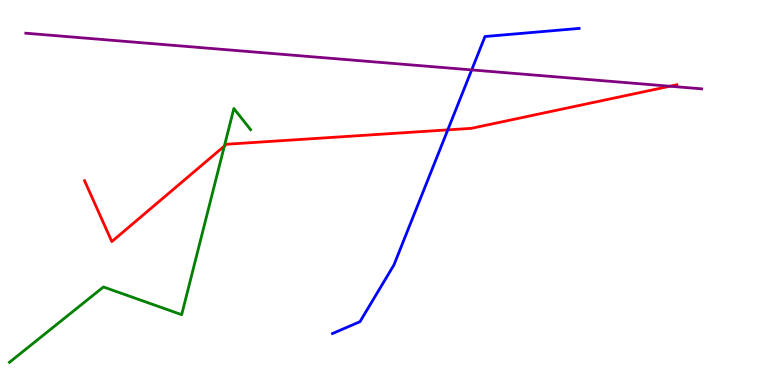[{'lines': ['blue', 'red'], 'intersections': [{'x': 5.78, 'y': 6.63}]}, {'lines': ['green', 'red'], 'intersections': [{'x': 2.89, 'y': 6.21}]}, {'lines': ['purple', 'red'], 'intersections': [{'x': 8.64, 'y': 7.76}]}, {'lines': ['blue', 'green'], 'intersections': []}, {'lines': ['blue', 'purple'], 'intersections': [{'x': 6.09, 'y': 8.18}]}, {'lines': ['green', 'purple'], 'intersections': []}]